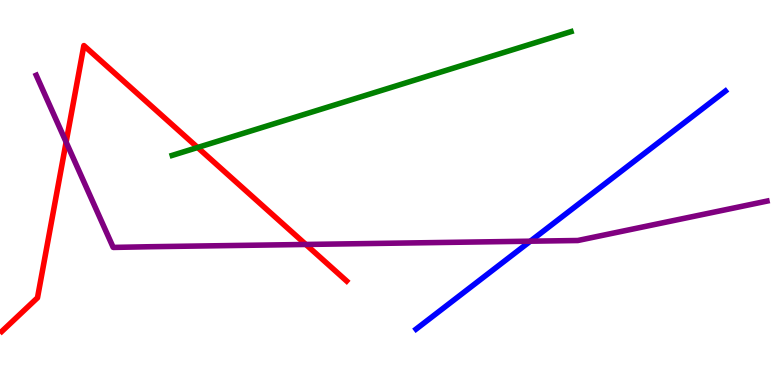[{'lines': ['blue', 'red'], 'intersections': []}, {'lines': ['green', 'red'], 'intersections': [{'x': 2.55, 'y': 6.17}]}, {'lines': ['purple', 'red'], 'intersections': [{'x': 0.853, 'y': 6.31}, {'x': 3.95, 'y': 3.65}]}, {'lines': ['blue', 'green'], 'intersections': []}, {'lines': ['blue', 'purple'], 'intersections': [{'x': 6.84, 'y': 3.74}]}, {'lines': ['green', 'purple'], 'intersections': []}]